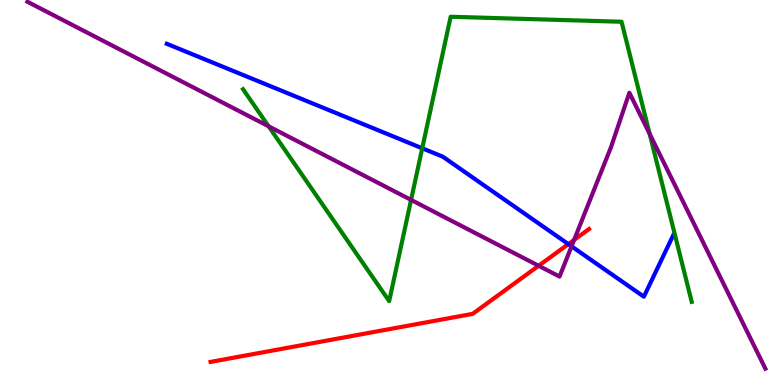[{'lines': ['blue', 'red'], 'intersections': [{'x': 7.33, 'y': 3.66}]}, {'lines': ['green', 'red'], 'intersections': []}, {'lines': ['purple', 'red'], 'intersections': [{'x': 6.95, 'y': 3.1}, {'x': 7.41, 'y': 3.77}]}, {'lines': ['blue', 'green'], 'intersections': [{'x': 5.45, 'y': 6.15}]}, {'lines': ['blue', 'purple'], 'intersections': [{'x': 7.38, 'y': 3.6}]}, {'lines': ['green', 'purple'], 'intersections': [{'x': 3.47, 'y': 6.72}, {'x': 5.3, 'y': 4.81}, {'x': 8.38, 'y': 6.52}]}]